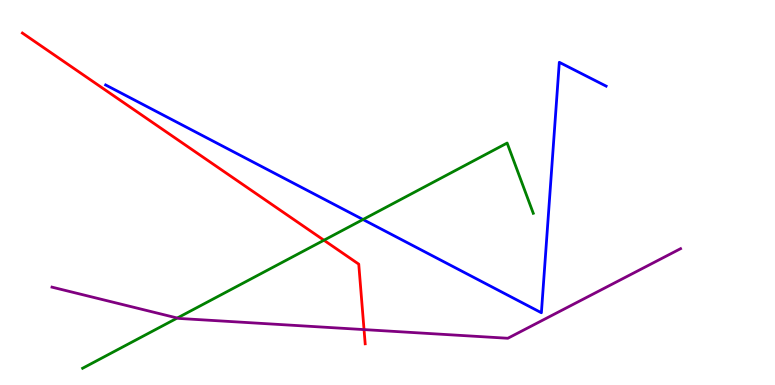[{'lines': ['blue', 'red'], 'intersections': []}, {'lines': ['green', 'red'], 'intersections': [{'x': 4.18, 'y': 3.76}]}, {'lines': ['purple', 'red'], 'intersections': [{'x': 4.7, 'y': 1.44}]}, {'lines': ['blue', 'green'], 'intersections': [{'x': 4.68, 'y': 4.3}]}, {'lines': ['blue', 'purple'], 'intersections': []}, {'lines': ['green', 'purple'], 'intersections': [{'x': 2.29, 'y': 1.74}]}]